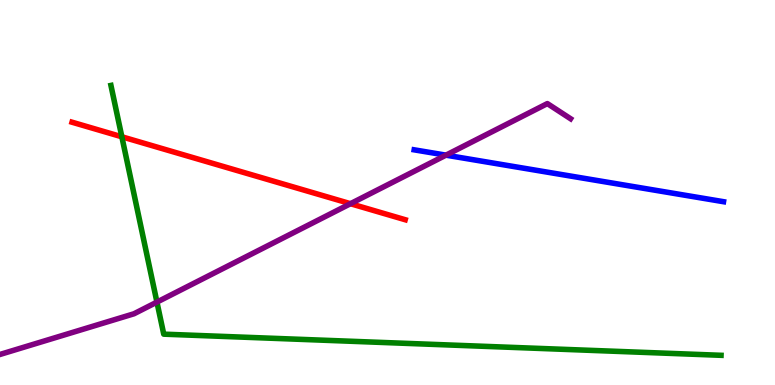[{'lines': ['blue', 'red'], 'intersections': []}, {'lines': ['green', 'red'], 'intersections': [{'x': 1.57, 'y': 6.45}]}, {'lines': ['purple', 'red'], 'intersections': [{'x': 4.52, 'y': 4.71}]}, {'lines': ['blue', 'green'], 'intersections': []}, {'lines': ['blue', 'purple'], 'intersections': [{'x': 5.75, 'y': 5.97}]}, {'lines': ['green', 'purple'], 'intersections': [{'x': 2.03, 'y': 2.15}]}]